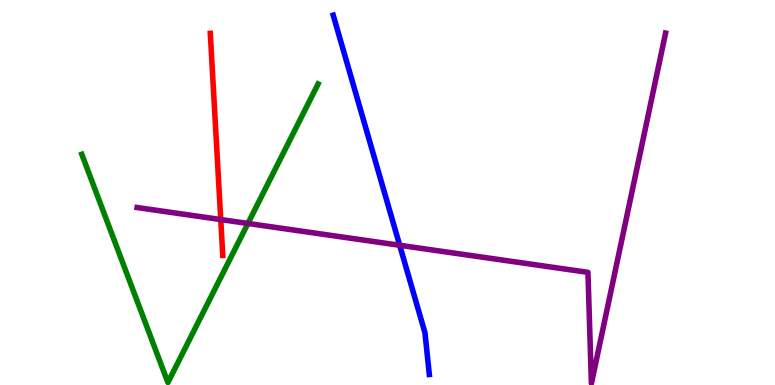[{'lines': ['blue', 'red'], 'intersections': []}, {'lines': ['green', 'red'], 'intersections': []}, {'lines': ['purple', 'red'], 'intersections': [{'x': 2.85, 'y': 4.3}]}, {'lines': ['blue', 'green'], 'intersections': []}, {'lines': ['blue', 'purple'], 'intersections': [{'x': 5.16, 'y': 3.63}]}, {'lines': ['green', 'purple'], 'intersections': [{'x': 3.2, 'y': 4.2}]}]